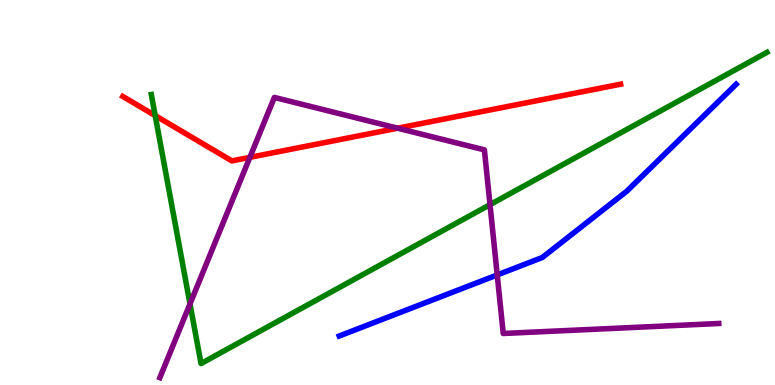[{'lines': ['blue', 'red'], 'intersections': []}, {'lines': ['green', 'red'], 'intersections': [{'x': 2.0, 'y': 7.0}]}, {'lines': ['purple', 'red'], 'intersections': [{'x': 3.22, 'y': 5.91}, {'x': 5.13, 'y': 6.67}]}, {'lines': ['blue', 'green'], 'intersections': []}, {'lines': ['blue', 'purple'], 'intersections': [{'x': 6.42, 'y': 2.86}]}, {'lines': ['green', 'purple'], 'intersections': [{'x': 2.45, 'y': 2.11}, {'x': 6.32, 'y': 4.68}]}]